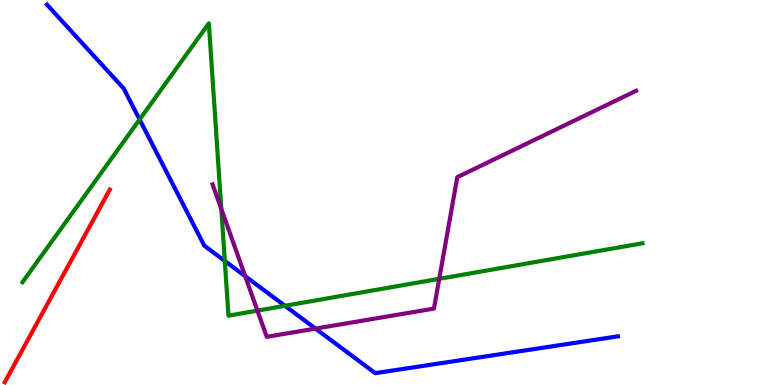[{'lines': ['blue', 'red'], 'intersections': []}, {'lines': ['green', 'red'], 'intersections': []}, {'lines': ['purple', 'red'], 'intersections': []}, {'lines': ['blue', 'green'], 'intersections': [{'x': 1.8, 'y': 6.9}, {'x': 2.9, 'y': 3.22}, {'x': 3.68, 'y': 2.06}]}, {'lines': ['blue', 'purple'], 'intersections': [{'x': 3.16, 'y': 2.83}, {'x': 4.07, 'y': 1.47}]}, {'lines': ['green', 'purple'], 'intersections': [{'x': 2.86, 'y': 4.57}, {'x': 3.32, 'y': 1.93}, {'x': 5.67, 'y': 2.76}]}]